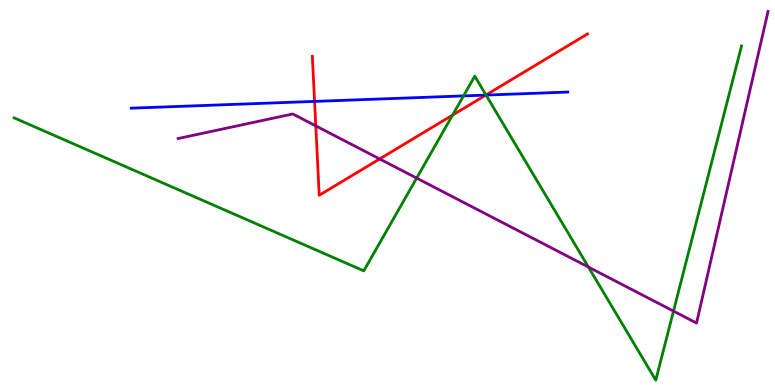[{'lines': ['blue', 'red'], 'intersections': [{'x': 4.06, 'y': 7.37}, {'x': 6.27, 'y': 7.53}]}, {'lines': ['green', 'red'], 'intersections': [{'x': 5.84, 'y': 7.01}, {'x': 6.27, 'y': 7.53}]}, {'lines': ['purple', 'red'], 'intersections': [{'x': 4.07, 'y': 6.73}, {'x': 4.9, 'y': 5.87}]}, {'lines': ['blue', 'green'], 'intersections': [{'x': 5.98, 'y': 7.51}, {'x': 6.27, 'y': 7.53}]}, {'lines': ['blue', 'purple'], 'intersections': []}, {'lines': ['green', 'purple'], 'intersections': [{'x': 5.38, 'y': 5.37}, {'x': 7.59, 'y': 3.06}, {'x': 8.69, 'y': 1.92}]}]